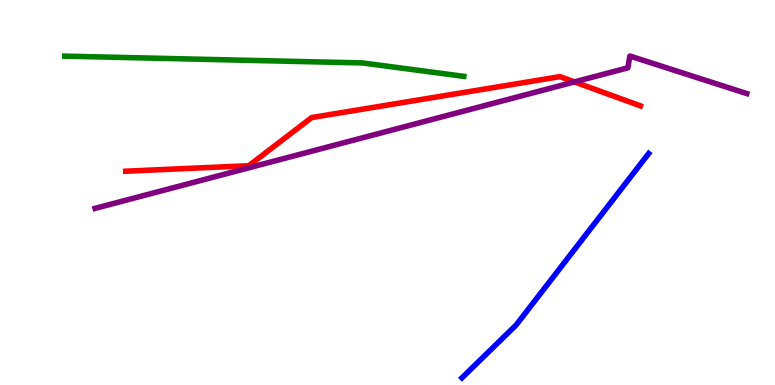[{'lines': ['blue', 'red'], 'intersections': []}, {'lines': ['green', 'red'], 'intersections': []}, {'lines': ['purple', 'red'], 'intersections': [{'x': 7.41, 'y': 7.87}]}, {'lines': ['blue', 'green'], 'intersections': []}, {'lines': ['blue', 'purple'], 'intersections': []}, {'lines': ['green', 'purple'], 'intersections': []}]